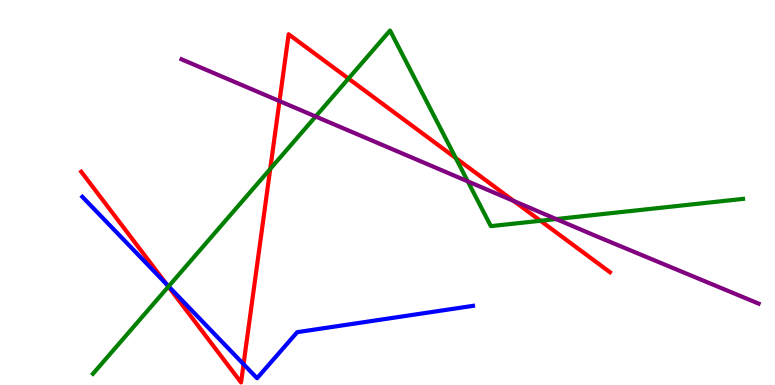[{'lines': ['blue', 'red'], 'intersections': [{'x': 2.15, 'y': 2.61}, {'x': 3.14, 'y': 0.541}]}, {'lines': ['green', 'red'], 'intersections': [{'x': 2.17, 'y': 2.56}, {'x': 3.49, 'y': 5.61}, {'x': 4.5, 'y': 7.96}, {'x': 5.88, 'y': 5.9}, {'x': 6.97, 'y': 4.27}]}, {'lines': ['purple', 'red'], 'intersections': [{'x': 3.61, 'y': 7.37}, {'x': 6.63, 'y': 4.78}]}, {'lines': ['blue', 'green'], 'intersections': [{'x': 2.18, 'y': 2.56}]}, {'lines': ['blue', 'purple'], 'intersections': []}, {'lines': ['green', 'purple'], 'intersections': [{'x': 4.07, 'y': 6.97}, {'x': 6.04, 'y': 5.29}, {'x': 7.18, 'y': 4.31}]}]